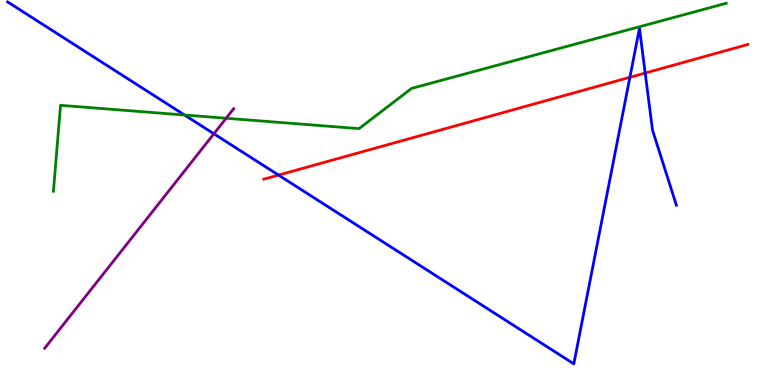[{'lines': ['blue', 'red'], 'intersections': [{'x': 3.59, 'y': 5.45}, {'x': 8.13, 'y': 7.99}, {'x': 8.33, 'y': 8.1}]}, {'lines': ['green', 'red'], 'intersections': []}, {'lines': ['purple', 'red'], 'intersections': []}, {'lines': ['blue', 'green'], 'intersections': [{'x': 2.38, 'y': 7.01}]}, {'lines': ['blue', 'purple'], 'intersections': [{'x': 2.76, 'y': 6.53}]}, {'lines': ['green', 'purple'], 'intersections': [{'x': 2.92, 'y': 6.93}]}]